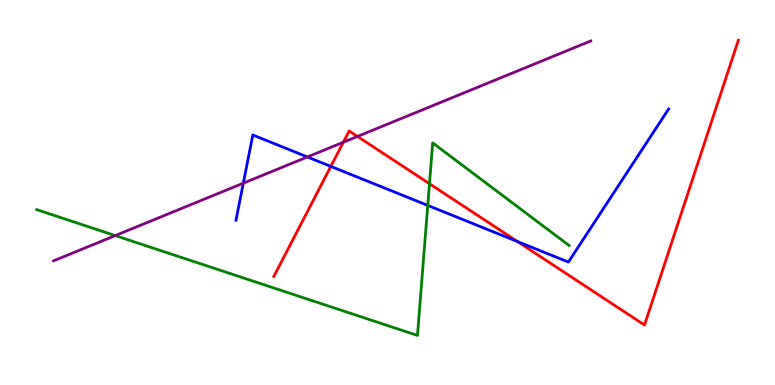[{'lines': ['blue', 'red'], 'intersections': [{'x': 4.27, 'y': 5.68}, {'x': 6.68, 'y': 3.73}]}, {'lines': ['green', 'red'], 'intersections': [{'x': 5.54, 'y': 5.23}]}, {'lines': ['purple', 'red'], 'intersections': [{'x': 4.43, 'y': 6.31}, {'x': 4.61, 'y': 6.46}]}, {'lines': ['blue', 'green'], 'intersections': [{'x': 5.52, 'y': 4.66}]}, {'lines': ['blue', 'purple'], 'intersections': [{'x': 3.14, 'y': 5.24}, {'x': 3.97, 'y': 5.92}]}, {'lines': ['green', 'purple'], 'intersections': [{'x': 1.49, 'y': 3.88}]}]